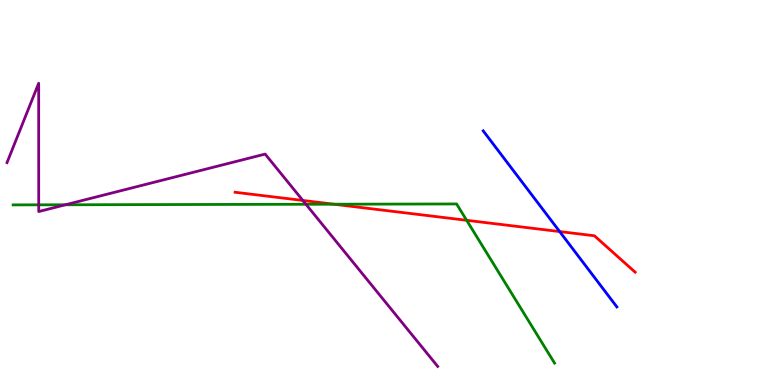[{'lines': ['blue', 'red'], 'intersections': [{'x': 7.22, 'y': 3.99}]}, {'lines': ['green', 'red'], 'intersections': [{'x': 4.31, 'y': 4.7}, {'x': 6.02, 'y': 4.28}]}, {'lines': ['purple', 'red'], 'intersections': [{'x': 3.91, 'y': 4.79}]}, {'lines': ['blue', 'green'], 'intersections': []}, {'lines': ['blue', 'purple'], 'intersections': []}, {'lines': ['green', 'purple'], 'intersections': [{'x': 0.5, 'y': 4.68}, {'x': 0.844, 'y': 4.68}, {'x': 3.95, 'y': 4.69}]}]